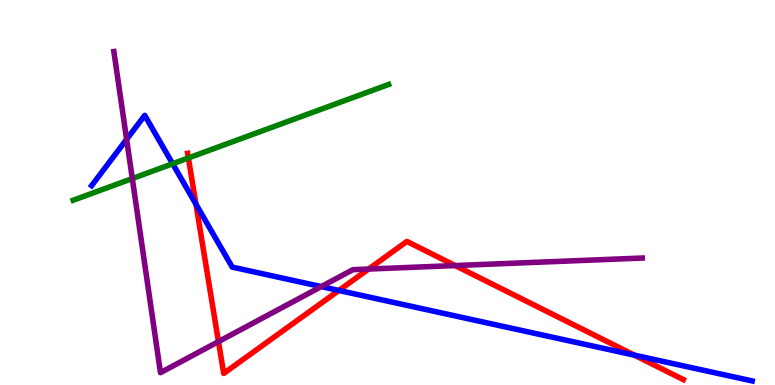[{'lines': ['blue', 'red'], 'intersections': [{'x': 2.53, 'y': 4.7}, {'x': 4.37, 'y': 2.46}, {'x': 8.19, 'y': 0.775}]}, {'lines': ['green', 'red'], 'intersections': [{'x': 2.43, 'y': 5.9}]}, {'lines': ['purple', 'red'], 'intersections': [{'x': 2.82, 'y': 1.13}, {'x': 4.76, 'y': 3.01}, {'x': 5.87, 'y': 3.1}]}, {'lines': ['blue', 'green'], 'intersections': [{'x': 2.23, 'y': 5.75}]}, {'lines': ['blue', 'purple'], 'intersections': [{'x': 1.63, 'y': 6.38}, {'x': 4.15, 'y': 2.56}]}, {'lines': ['green', 'purple'], 'intersections': [{'x': 1.71, 'y': 5.36}]}]